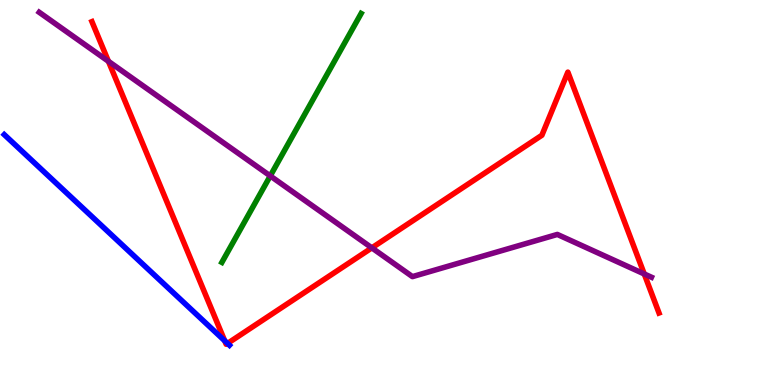[{'lines': ['blue', 'red'], 'intersections': [{'x': 2.9, 'y': 1.15}, {'x': 2.94, 'y': 1.08}]}, {'lines': ['green', 'red'], 'intersections': []}, {'lines': ['purple', 'red'], 'intersections': [{'x': 1.4, 'y': 8.41}, {'x': 4.8, 'y': 3.56}, {'x': 8.31, 'y': 2.88}]}, {'lines': ['blue', 'green'], 'intersections': []}, {'lines': ['blue', 'purple'], 'intersections': []}, {'lines': ['green', 'purple'], 'intersections': [{'x': 3.49, 'y': 5.43}]}]